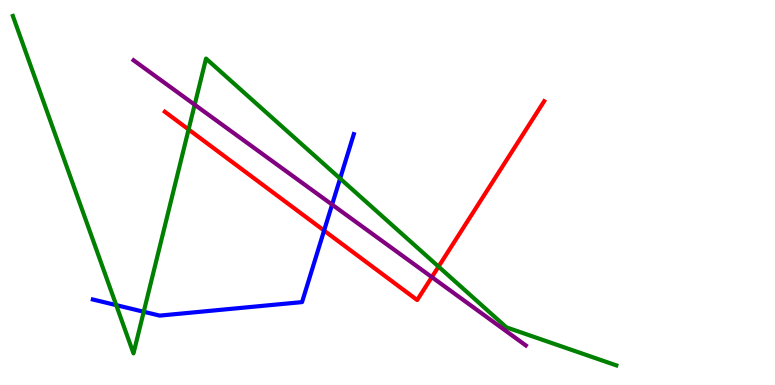[{'lines': ['blue', 'red'], 'intersections': [{'x': 4.18, 'y': 4.01}]}, {'lines': ['green', 'red'], 'intersections': [{'x': 2.43, 'y': 6.64}, {'x': 5.66, 'y': 3.07}]}, {'lines': ['purple', 'red'], 'intersections': [{'x': 5.57, 'y': 2.8}]}, {'lines': ['blue', 'green'], 'intersections': [{'x': 1.5, 'y': 2.07}, {'x': 1.85, 'y': 1.9}, {'x': 4.39, 'y': 5.36}]}, {'lines': ['blue', 'purple'], 'intersections': [{'x': 4.29, 'y': 4.69}]}, {'lines': ['green', 'purple'], 'intersections': [{'x': 2.51, 'y': 7.28}]}]